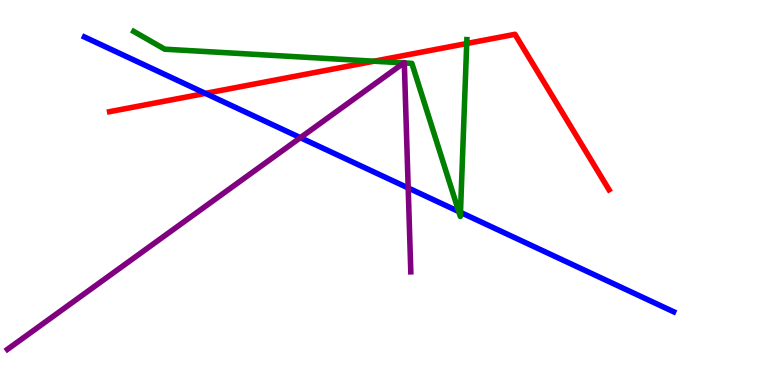[{'lines': ['blue', 'red'], 'intersections': [{'x': 2.65, 'y': 7.57}]}, {'lines': ['green', 'red'], 'intersections': [{'x': 4.83, 'y': 8.41}, {'x': 6.02, 'y': 8.87}]}, {'lines': ['purple', 'red'], 'intersections': []}, {'lines': ['blue', 'green'], 'intersections': [{'x': 5.92, 'y': 4.51}, {'x': 5.94, 'y': 4.48}]}, {'lines': ['blue', 'purple'], 'intersections': [{'x': 3.88, 'y': 6.42}, {'x': 5.27, 'y': 5.12}]}, {'lines': ['green', 'purple'], 'intersections': [{'x': 5.21, 'y': 8.37}, {'x': 5.22, 'y': 8.37}]}]